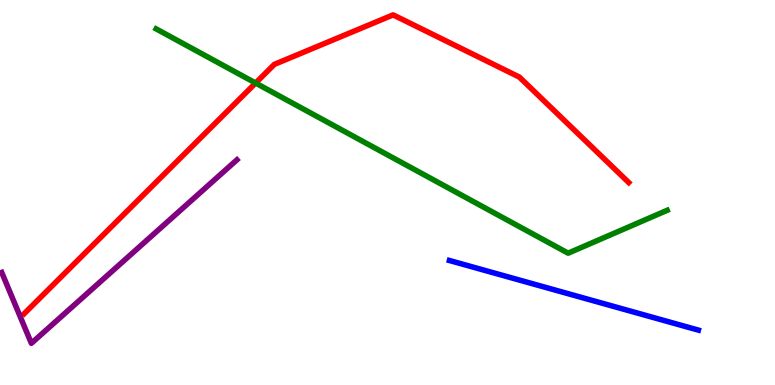[{'lines': ['blue', 'red'], 'intersections': []}, {'lines': ['green', 'red'], 'intersections': [{'x': 3.3, 'y': 7.84}]}, {'lines': ['purple', 'red'], 'intersections': []}, {'lines': ['blue', 'green'], 'intersections': []}, {'lines': ['blue', 'purple'], 'intersections': []}, {'lines': ['green', 'purple'], 'intersections': []}]